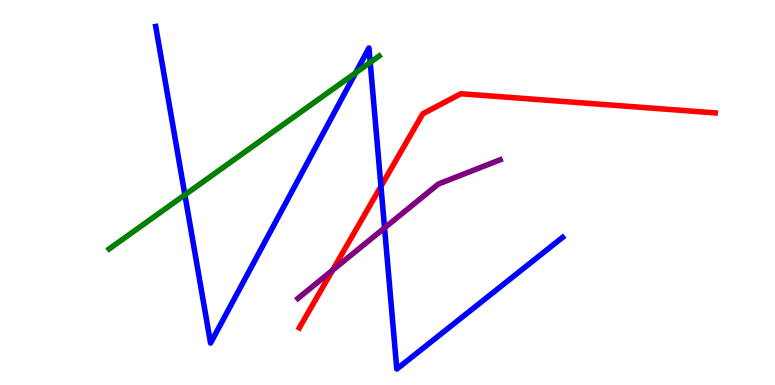[{'lines': ['blue', 'red'], 'intersections': [{'x': 4.92, 'y': 5.16}]}, {'lines': ['green', 'red'], 'intersections': []}, {'lines': ['purple', 'red'], 'intersections': [{'x': 4.29, 'y': 2.98}]}, {'lines': ['blue', 'green'], 'intersections': [{'x': 2.39, 'y': 4.94}, {'x': 4.59, 'y': 8.11}, {'x': 4.78, 'y': 8.38}]}, {'lines': ['blue', 'purple'], 'intersections': [{'x': 4.96, 'y': 4.08}]}, {'lines': ['green', 'purple'], 'intersections': []}]